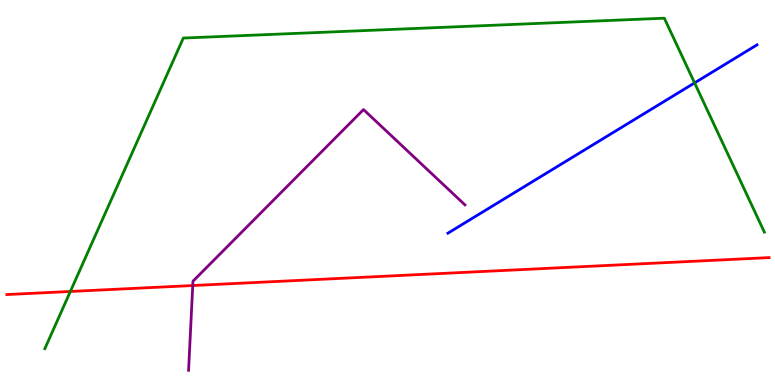[{'lines': ['blue', 'red'], 'intersections': []}, {'lines': ['green', 'red'], 'intersections': [{'x': 0.908, 'y': 2.43}]}, {'lines': ['purple', 'red'], 'intersections': [{'x': 2.49, 'y': 2.58}]}, {'lines': ['blue', 'green'], 'intersections': [{'x': 8.96, 'y': 7.85}]}, {'lines': ['blue', 'purple'], 'intersections': []}, {'lines': ['green', 'purple'], 'intersections': []}]